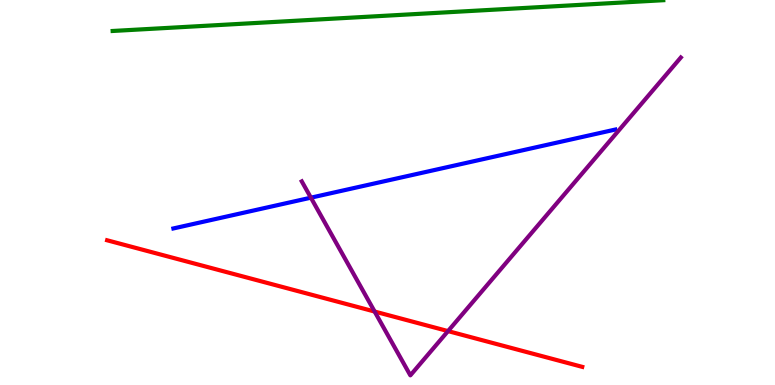[{'lines': ['blue', 'red'], 'intersections': []}, {'lines': ['green', 'red'], 'intersections': []}, {'lines': ['purple', 'red'], 'intersections': [{'x': 4.83, 'y': 1.91}, {'x': 5.78, 'y': 1.4}]}, {'lines': ['blue', 'green'], 'intersections': []}, {'lines': ['blue', 'purple'], 'intersections': [{'x': 4.01, 'y': 4.87}]}, {'lines': ['green', 'purple'], 'intersections': []}]